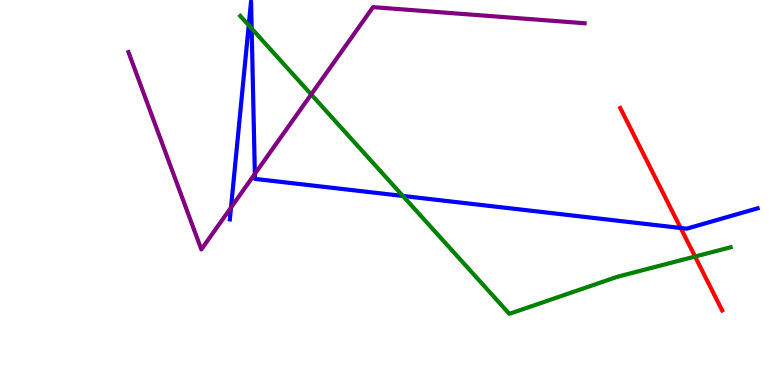[{'lines': ['blue', 'red'], 'intersections': [{'x': 8.78, 'y': 4.08}]}, {'lines': ['green', 'red'], 'intersections': [{'x': 8.97, 'y': 3.34}]}, {'lines': ['purple', 'red'], 'intersections': []}, {'lines': ['blue', 'green'], 'intersections': [{'x': 3.21, 'y': 9.34}, {'x': 3.25, 'y': 9.26}, {'x': 5.2, 'y': 4.91}]}, {'lines': ['blue', 'purple'], 'intersections': [{'x': 2.98, 'y': 4.61}, {'x': 3.29, 'y': 5.48}]}, {'lines': ['green', 'purple'], 'intersections': [{'x': 4.02, 'y': 7.55}]}]